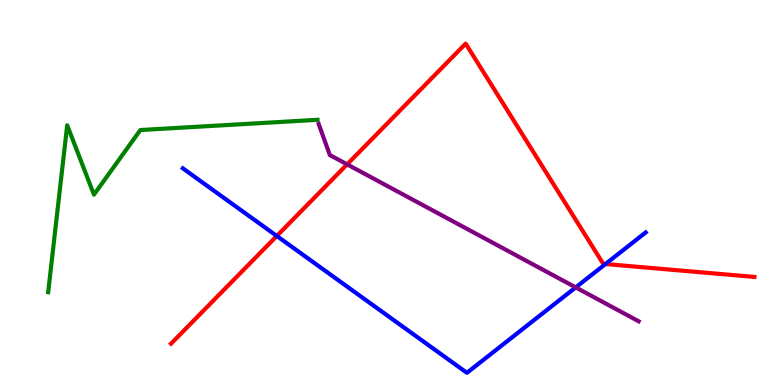[{'lines': ['blue', 'red'], 'intersections': [{'x': 3.57, 'y': 3.87}, {'x': 7.81, 'y': 3.14}]}, {'lines': ['green', 'red'], 'intersections': []}, {'lines': ['purple', 'red'], 'intersections': [{'x': 4.48, 'y': 5.73}]}, {'lines': ['blue', 'green'], 'intersections': []}, {'lines': ['blue', 'purple'], 'intersections': [{'x': 7.43, 'y': 2.54}]}, {'lines': ['green', 'purple'], 'intersections': []}]